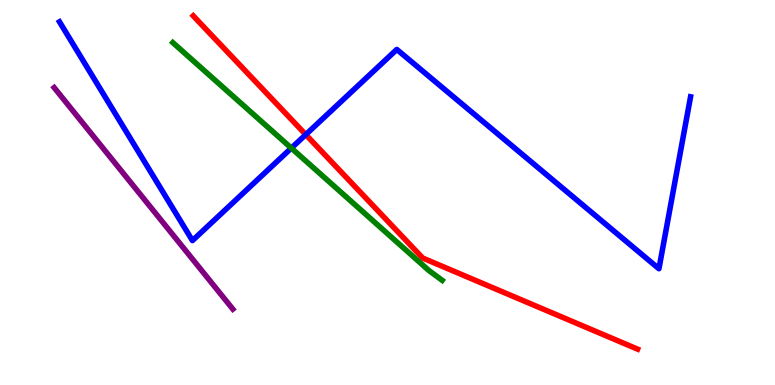[{'lines': ['blue', 'red'], 'intersections': [{'x': 3.95, 'y': 6.5}]}, {'lines': ['green', 'red'], 'intersections': []}, {'lines': ['purple', 'red'], 'intersections': []}, {'lines': ['blue', 'green'], 'intersections': [{'x': 3.76, 'y': 6.15}]}, {'lines': ['blue', 'purple'], 'intersections': []}, {'lines': ['green', 'purple'], 'intersections': []}]